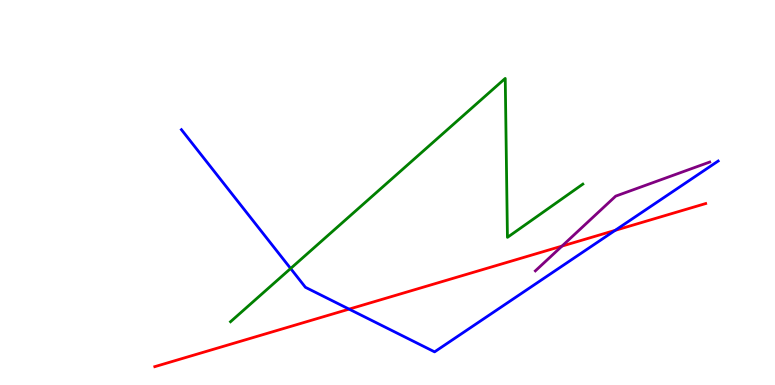[{'lines': ['blue', 'red'], 'intersections': [{'x': 4.5, 'y': 1.97}, {'x': 7.94, 'y': 4.02}]}, {'lines': ['green', 'red'], 'intersections': []}, {'lines': ['purple', 'red'], 'intersections': [{'x': 7.25, 'y': 3.61}]}, {'lines': ['blue', 'green'], 'intersections': [{'x': 3.75, 'y': 3.03}]}, {'lines': ['blue', 'purple'], 'intersections': []}, {'lines': ['green', 'purple'], 'intersections': []}]